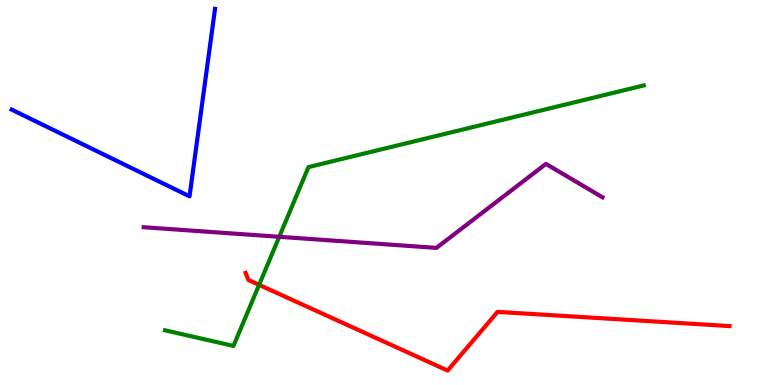[{'lines': ['blue', 'red'], 'intersections': []}, {'lines': ['green', 'red'], 'intersections': [{'x': 3.34, 'y': 2.6}]}, {'lines': ['purple', 'red'], 'intersections': []}, {'lines': ['blue', 'green'], 'intersections': []}, {'lines': ['blue', 'purple'], 'intersections': []}, {'lines': ['green', 'purple'], 'intersections': [{'x': 3.6, 'y': 3.85}]}]